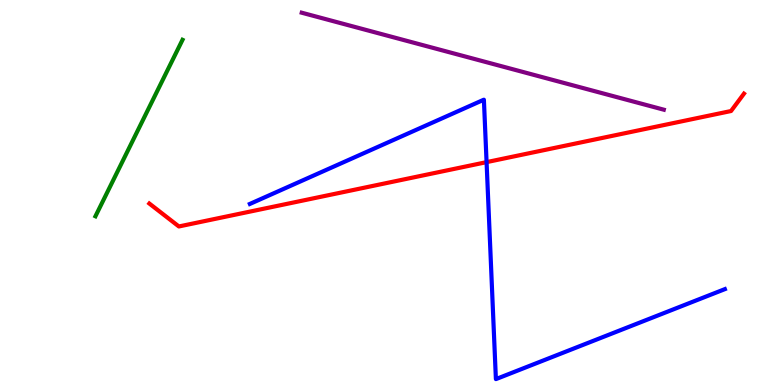[{'lines': ['blue', 'red'], 'intersections': [{'x': 6.28, 'y': 5.79}]}, {'lines': ['green', 'red'], 'intersections': []}, {'lines': ['purple', 'red'], 'intersections': []}, {'lines': ['blue', 'green'], 'intersections': []}, {'lines': ['blue', 'purple'], 'intersections': []}, {'lines': ['green', 'purple'], 'intersections': []}]